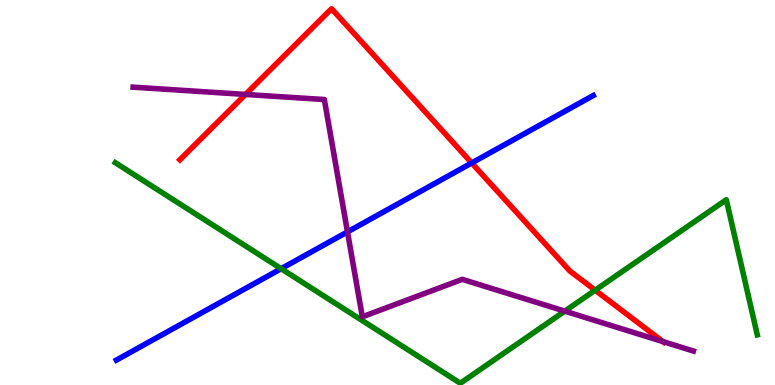[{'lines': ['blue', 'red'], 'intersections': [{'x': 6.09, 'y': 5.77}]}, {'lines': ['green', 'red'], 'intersections': [{'x': 7.68, 'y': 2.46}]}, {'lines': ['purple', 'red'], 'intersections': [{'x': 3.17, 'y': 7.55}, {'x': 8.55, 'y': 1.13}]}, {'lines': ['blue', 'green'], 'intersections': [{'x': 3.63, 'y': 3.02}]}, {'lines': ['blue', 'purple'], 'intersections': [{'x': 4.48, 'y': 3.98}]}, {'lines': ['green', 'purple'], 'intersections': [{'x': 7.29, 'y': 1.92}]}]